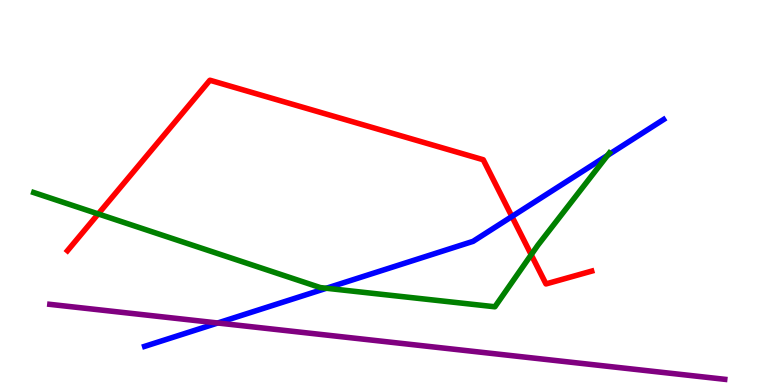[{'lines': ['blue', 'red'], 'intersections': [{'x': 6.61, 'y': 4.38}]}, {'lines': ['green', 'red'], 'intersections': [{'x': 1.27, 'y': 4.44}, {'x': 6.85, 'y': 3.38}]}, {'lines': ['purple', 'red'], 'intersections': []}, {'lines': ['blue', 'green'], 'intersections': [{'x': 4.21, 'y': 2.51}, {'x': 7.84, 'y': 5.96}]}, {'lines': ['blue', 'purple'], 'intersections': [{'x': 2.81, 'y': 1.61}]}, {'lines': ['green', 'purple'], 'intersections': []}]